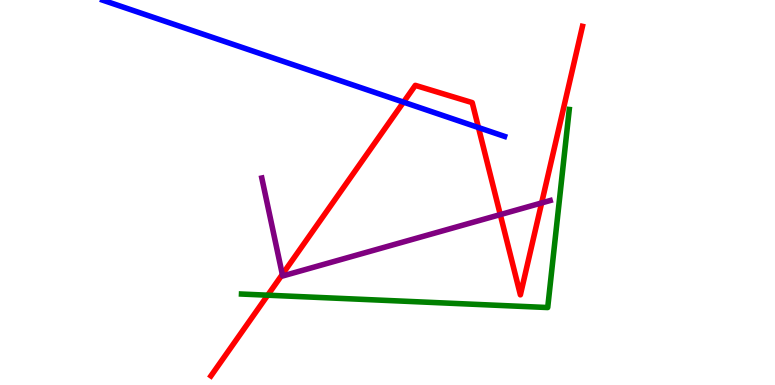[{'lines': ['blue', 'red'], 'intersections': [{'x': 5.21, 'y': 7.35}, {'x': 6.17, 'y': 6.69}]}, {'lines': ['green', 'red'], 'intersections': [{'x': 3.45, 'y': 2.33}]}, {'lines': ['purple', 'red'], 'intersections': [{'x': 3.64, 'y': 2.87}, {'x': 6.46, 'y': 4.43}, {'x': 6.99, 'y': 4.73}]}, {'lines': ['blue', 'green'], 'intersections': []}, {'lines': ['blue', 'purple'], 'intersections': []}, {'lines': ['green', 'purple'], 'intersections': []}]